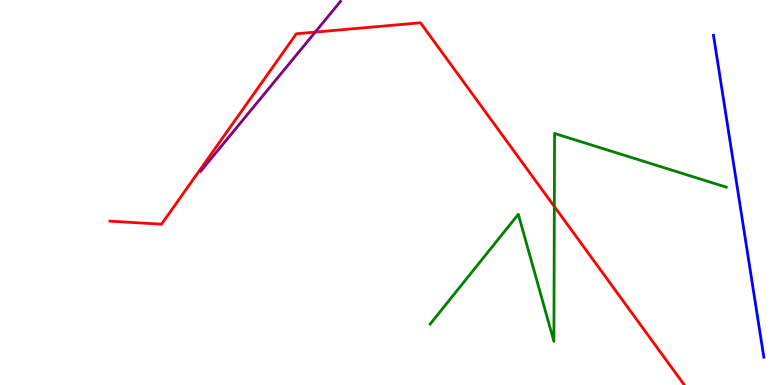[{'lines': ['blue', 'red'], 'intersections': []}, {'lines': ['green', 'red'], 'intersections': [{'x': 7.15, 'y': 4.64}]}, {'lines': ['purple', 'red'], 'intersections': [{'x': 4.07, 'y': 9.17}]}, {'lines': ['blue', 'green'], 'intersections': []}, {'lines': ['blue', 'purple'], 'intersections': []}, {'lines': ['green', 'purple'], 'intersections': []}]